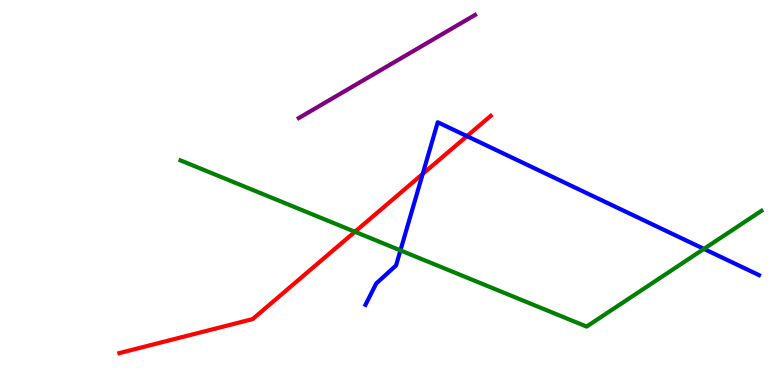[{'lines': ['blue', 'red'], 'intersections': [{'x': 5.45, 'y': 5.48}, {'x': 6.03, 'y': 6.46}]}, {'lines': ['green', 'red'], 'intersections': [{'x': 4.58, 'y': 3.98}]}, {'lines': ['purple', 'red'], 'intersections': []}, {'lines': ['blue', 'green'], 'intersections': [{'x': 5.17, 'y': 3.5}, {'x': 9.08, 'y': 3.54}]}, {'lines': ['blue', 'purple'], 'intersections': []}, {'lines': ['green', 'purple'], 'intersections': []}]